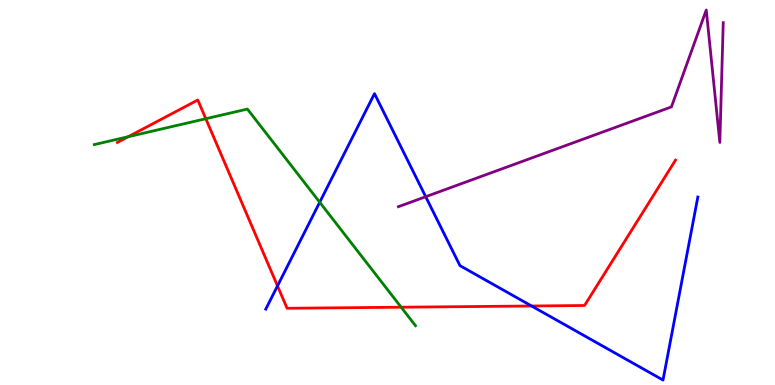[{'lines': ['blue', 'red'], 'intersections': [{'x': 3.58, 'y': 2.57}, {'x': 6.86, 'y': 2.05}]}, {'lines': ['green', 'red'], 'intersections': [{'x': 1.66, 'y': 6.45}, {'x': 2.66, 'y': 6.92}, {'x': 5.18, 'y': 2.02}]}, {'lines': ['purple', 'red'], 'intersections': []}, {'lines': ['blue', 'green'], 'intersections': [{'x': 4.13, 'y': 4.75}]}, {'lines': ['blue', 'purple'], 'intersections': [{'x': 5.49, 'y': 4.89}]}, {'lines': ['green', 'purple'], 'intersections': []}]